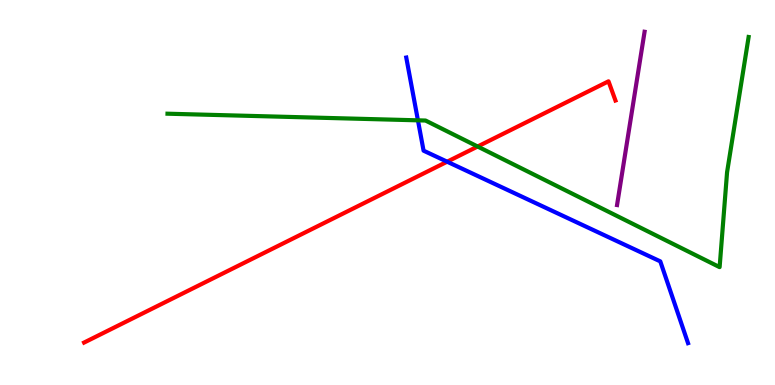[{'lines': ['blue', 'red'], 'intersections': [{'x': 5.77, 'y': 5.8}]}, {'lines': ['green', 'red'], 'intersections': [{'x': 6.16, 'y': 6.19}]}, {'lines': ['purple', 'red'], 'intersections': []}, {'lines': ['blue', 'green'], 'intersections': [{'x': 5.39, 'y': 6.87}]}, {'lines': ['blue', 'purple'], 'intersections': []}, {'lines': ['green', 'purple'], 'intersections': []}]